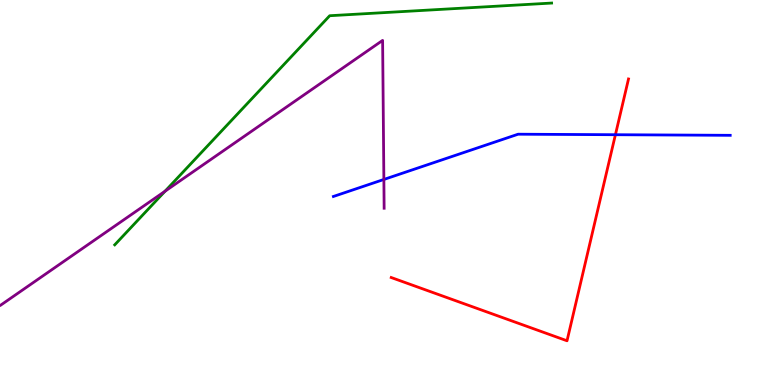[{'lines': ['blue', 'red'], 'intersections': [{'x': 7.94, 'y': 6.5}]}, {'lines': ['green', 'red'], 'intersections': []}, {'lines': ['purple', 'red'], 'intersections': []}, {'lines': ['blue', 'green'], 'intersections': []}, {'lines': ['blue', 'purple'], 'intersections': [{'x': 4.95, 'y': 5.34}]}, {'lines': ['green', 'purple'], 'intersections': [{'x': 2.13, 'y': 5.03}]}]